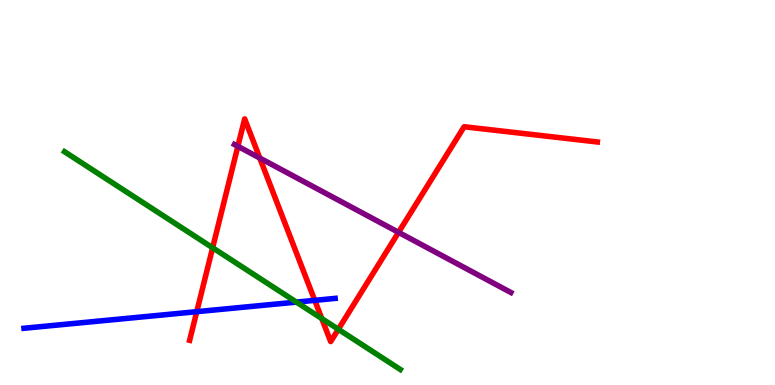[{'lines': ['blue', 'red'], 'intersections': [{'x': 2.54, 'y': 1.9}, {'x': 4.06, 'y': 2.2}]}, {'lines': ['green', 'red'], 'intersections': [{'x': 2.74, 'y': 3.56}, {'x': 4.15, 'y': 1.73}, {'x': 4.37, 'y': 1.45}]}, {'lines': ['purple', 'red'], 'intersections': [{'x': 3.07, 'y': 6.2}, {'x': 3.35, 'y': 5.89}, {'x': 5.14, 'y': 3.97}]}, {'lines': ['blue', 'green'], 'intersections': [{'x': 3.82, 'y': 2.15}]}, {'lines': ['blue', 'purple'], 'intersections': []}, {'lines': ['green', 'purple'], 'intersections': []}]